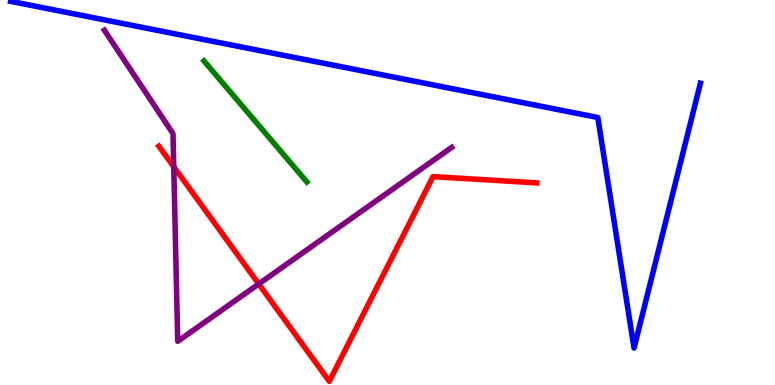[{'lines': ['blue', 'red'], 'intersections': []}, {'lines': ['green', 'red'], 'intersections': []}, {'lines': ['purple', 'red'], 'intersections': [{'x': 2.24, 'y': 5.67}, {'x': 3.34, 'y': 2.62}]}, {'lines': ['blue', 'green'], 'intersections': []}, {'lines': ['blue', 'purple'], 'intersections': []}, {'lines': ['green', 'purple'], 'intersections': []}]